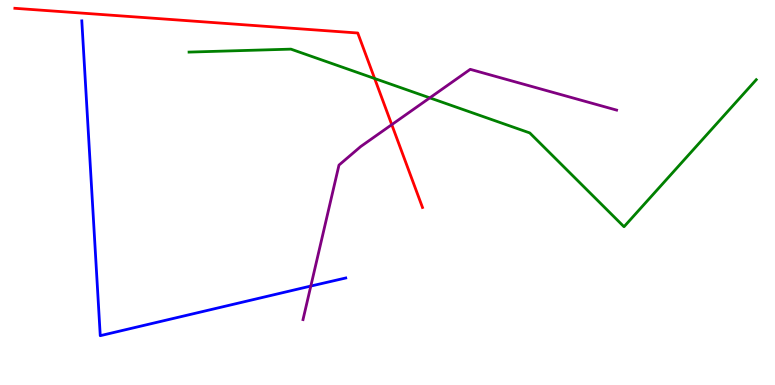[{'lines': ['blue', 'red'], 'intersections': []}, {'lines': ['green', 'red'], 'intersections': [{'x': 4.83, 'y': 7.96}]}, {'lines': ['purple', 'red'], 'intersections': [{'x': 5.05, 'y': 6.76}]}, {'lines': ['blue', 'green'], 'intersections': []}, {'lines': ['blue', 'purple'], 'intersections': [{'x': 4.01, 'y': 2.57}]}, {'lines': ['green', 'purple'], 'intersections': [{'x': 5.55, 'y': 7.46}]}]